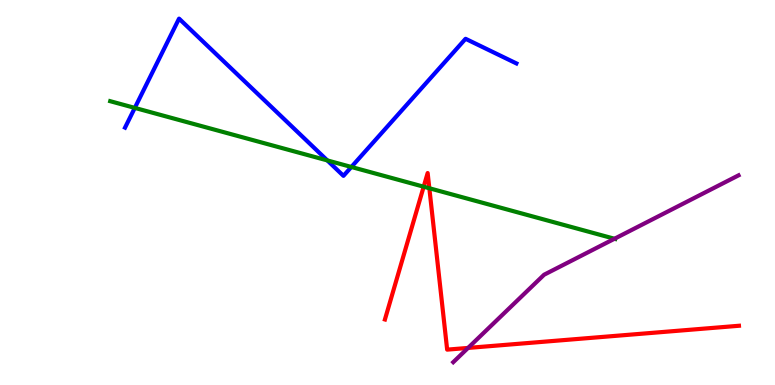[{'lines': ['blue', 'red'], 'intersections': []}, {'lines': ['green', 'red'], 'intersections': [{'x': 5.47, 'y': 5.15}, {'x': 5.54, 'y': 5.11}]}, {'lines': ['purple', 'red'], 'intersections': [{'x': 6.04, 'y': 0.963}]}, {'lines': ['blue', 'green'], 'intersections': [{'x': 1.74, 'y': 7.2}, {'x': 4.22, 'y': 5.83}, {'x': 4.53, 'y': 5.66}]}, {'lines': ['blue', 'purple'], 'intersections': []}, {'lines': ['green', 'purple'], 'intersections': [{'x': 7.93, 'y': 3.8}]}]